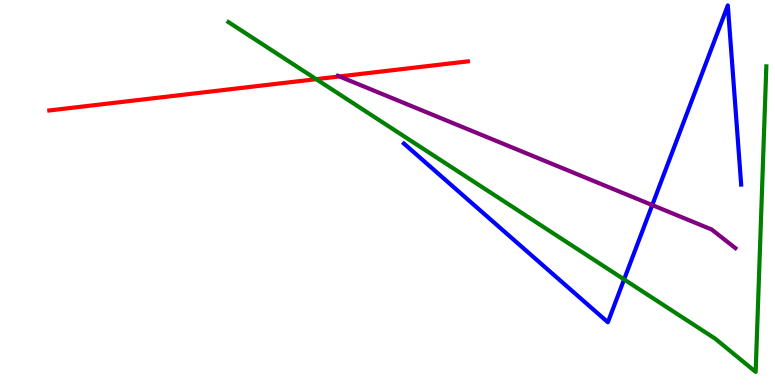[{'lines': ['blue', 'red'], 'intersections': []}, {'lines': ['green', 'red'], 'intersections': [{'x': 4.08, 'y': 7.94}]}, {'lines': ['purple', 'red'], 'intersections': [{'x': 4.38, 'y': 8.01}]}, {'lines': ['blue', 'green'], 'intersections': [{'x': 8.05, 'y': 2.74}]}, {'lines': ['blue', 'purple'], 'intersections': [{'x': 8.42, 'y': 4.67}]}, {'lines': ['green', 'purple'], 'intersections': []}]